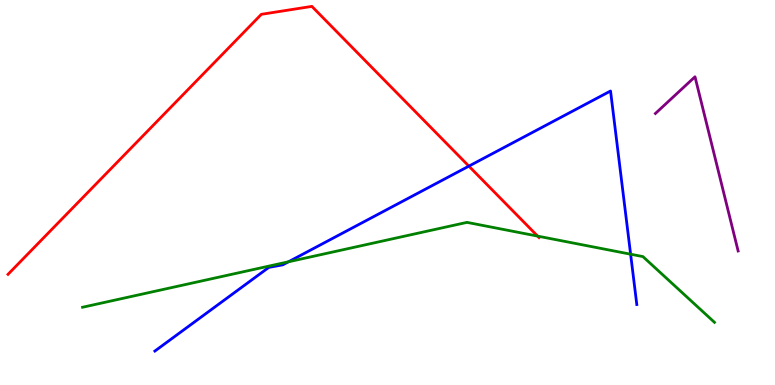[{'lines': ['blue', 'red'], 'intersections': [{'x': 6.05, 'y': 5.68}]}, {'lines': ['green', 'red'], 'intersections': [{'x': 6.94, 'y': 3.87}]}, {'lines': ['purple', 'red'], 'intersections': []}, {'lines': ['blue', 'green'], 'intersections': [{'x': 3.72, 'y': 3.2}, {'x': 8.14, 'y': 3.4}]}, {'lines': ['blue', 'purple'], 'intersections': []}, {'lines': ['green', 'purple'], 'intersections': []}]